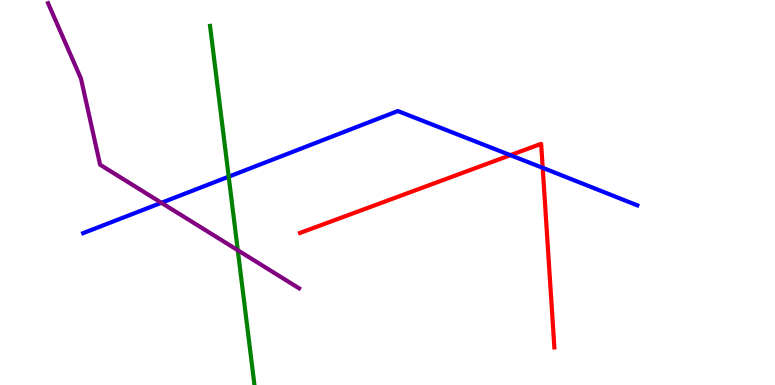[{'lines': ['blue', 'red'], 'intersections': [{'x': 6.59, 'y': 5.97}, {'x': 7.0, 'y': 5.64}]}, {'lines': ['green', 'red'], 'intersections': []}, {'lines': ['purple', 'red'], 'intersections': []}, {'lines': ['blue', 'green'], 'intersections': [{'x': 2.95, 'y': 5.41}]}, {'lines': ['blue', 'purple'], 'intersections': [{'x': 2.08, 'y': 4.73}]}, {'lines': ['green', 'purple'], 'intersections': [{'x': 3.07, 'y': 3.5}]}]